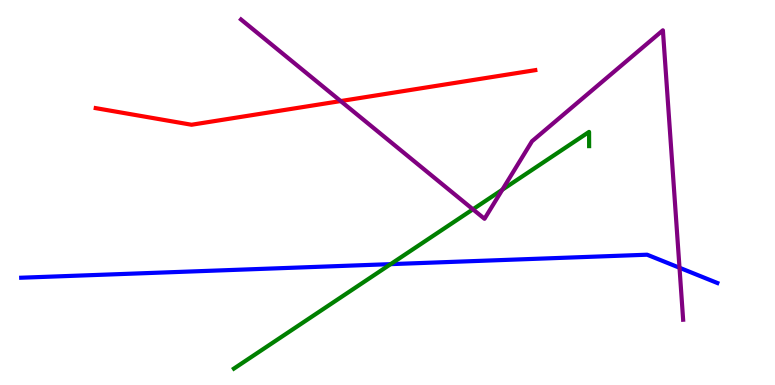[{'lines': ['blue', 'red'], 'intersections': []}, {'lines': ['green', 'red'], 'intersections': []}, {'lines': ['purple', 'red'], 'intersections': [{'x': 4.4, 'y': 7.38}]}, {'lines': ['blue', 'green'], 'intersections': [{'x': 5.04, 'y': 3.14}]}, {'lines': ['blue', 'purple'], 'intersections': [{'x': 8.77, 'y': 3.05}]}, {'lines': ['green', 'purple'], 'intersections': [{'x': 6.1, 'y': 4.56}, {'x': 6.48, 'y': 5.07}]}]